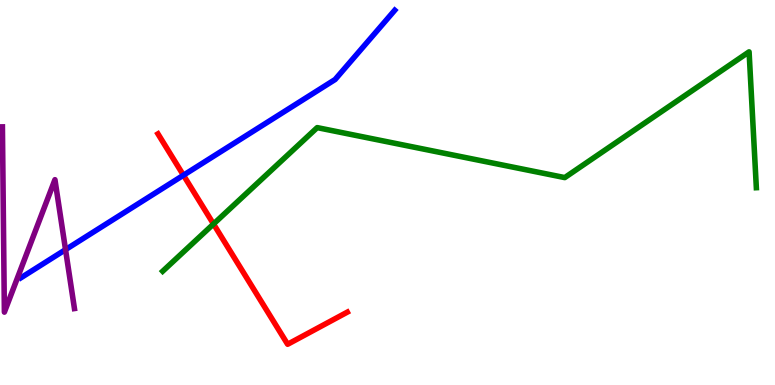[{'lines': ['blue', 'red'], 'intersections': [{'x': 2.37, 'y': 5.45}]}, {'lines': ['green', 'red'], 'intersections': [{'x': 2.75, 'y': 4.18}]}, {'lines': ['purple', 'red'], 'intersections': []}, {'lines': ['blue', 'green'], 'intersections': []}, {'lines': ['blue', 'purple'], 'intersections': [{'x': 0.846, 'y': 3.52}]}, {'lines': ['green', 'purple'], 'intersections': []}]